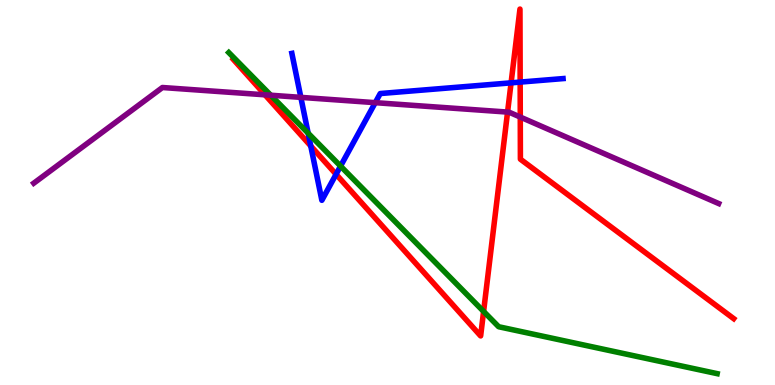[{'lines': ['blue', 'red'], 'intersections': [{'x': 4.01, 'y': 6.21}, {'x': 4.34, 'y': 5.47}, {'x': 6.59, 'y': 7.85}, {'x': 6.71, 'y': 7.87}]}, {'lines': ['green', 'red'], 'intersections': [{'x': 6.24, 'y': 1.91}]}, {'lines': ['purple', 'red'], 'intersections': [{'x': 3.42, 'y': 7.54}, {'x': 6.55, 'y': 7.09}, {'x': 6.71, 'y': 6.96}]}, {'lines': ['blue', 'green'], 'intersections': [{'x': 3.98, 'y': 6.54}, {'x': 4.39, 'y': 5.69}]}, {'lines': ['blue', 'purple'], 'intersections': [{'x': 3.88, 'y': 7.47}, {'x': 4.84, 'y': 7.33}]}, {'lines': ['green', 'purple'], 'intersections': [{'x': 3.49, 'y': 7.53}]}]